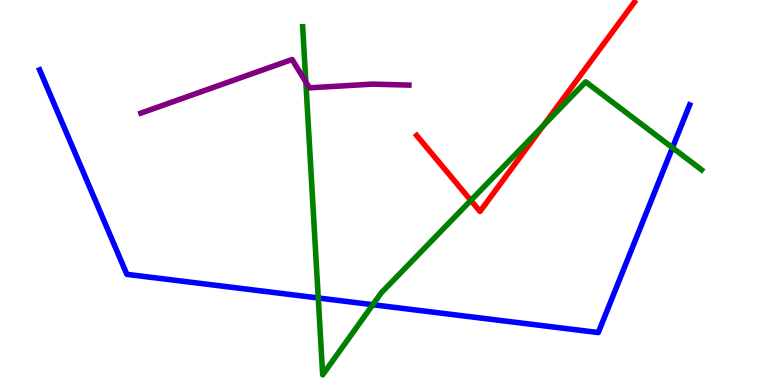[{'lines': ['blue', 'red'], 'intersections': []}, {'lines': ['green', 'red'], 'intersections': [{'x': 6.08, 'y': 4.79}, {'x': 7.01, 'y': 6.74}]}, {'lines': ['purple', 'red'], 'intersections': []}, {'lines': ['blue', 'green'], 'intersections': [{'x': 4.11, 'y': 2.26}, {'x': 4.81, 'y': 2.09}, {'x': 8.68, 'y': 6.16}]}, {'lines': ['blue', 'purple'], 'intersections': []}, {'lines': ['green', 'purple'], 'intersections': [{'x': 3.95, 'y': 7.87}]}]